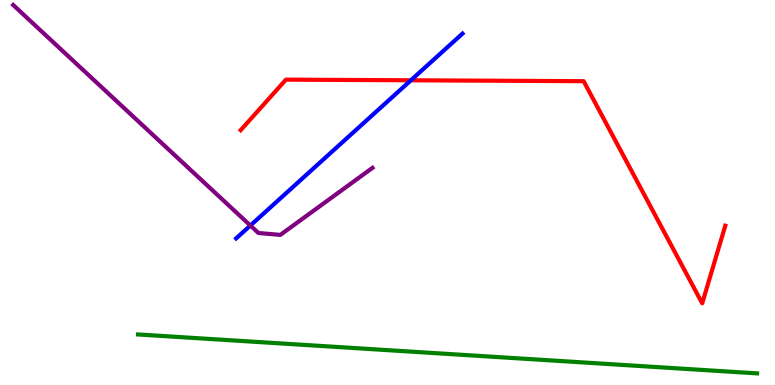[{'lines': ['blue', 'red'], 'intersections': [{'x': 5.3, 'y': 7.91}]}, {'lines': ['green', 'red'], 'intersections': []}, {'lines': ['purple', 'red'], 'intersections': []}, {'lines': ['blue', 'green'], 'intersections': []}, {'lines': ['blue', 'purple'], 'intersections': [{'x': 3.23, 'y': 4.14}]}, {'lines': ['green', 'purple'], 'intersections': []}]